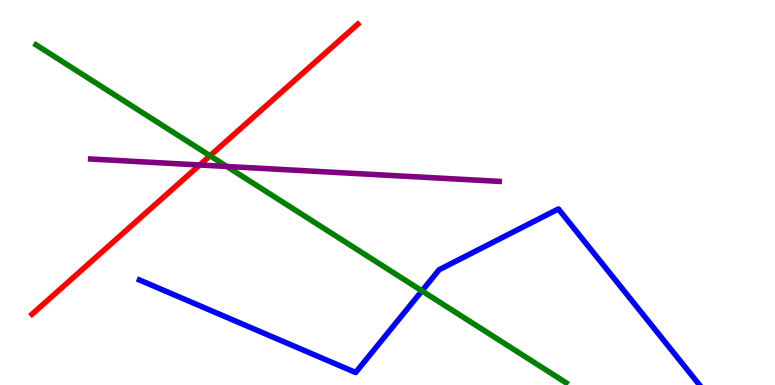[{'lines': ['blue', 'red'], 'intersections': []}, {'lines': ['green', 'red'], 'intersections': [{'x': 2.71, 'y': 5.95}]}, {'lines': ['purple', 'red'], 'intersections': [{'x': 2.58, 'y': 5.71}]}, {'lines': ['blue', 'green'], 'intersections': [{'x': 5.44, 'y': 2.44}]}, {'lines': ['blue', 'purple'], 'intersections': []}, {'lines': ['green', 'purple'], 'intersections': [{'x': 2.93, 'y': 5.68}]}]